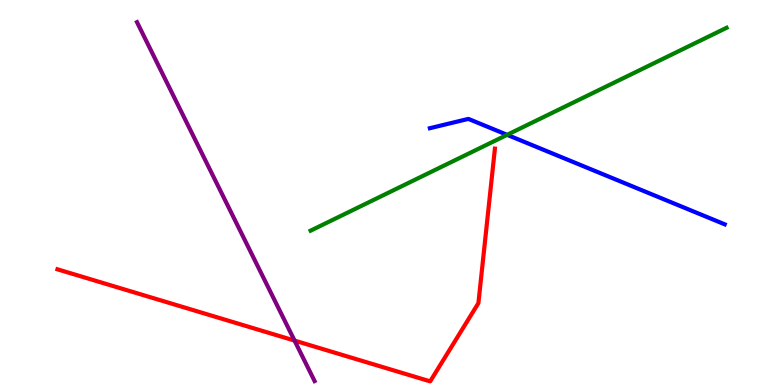[{'lines': ['blue', 'red'], 'intersections': []}, {'lines': ['green', 'red'], 'intersections': []}, {'lines': ['purple', 'red'], 'intersections': [{'x': 3.8, 'y': 1.15}]}, {'lines': ['blue', 'green'], 'intersections': [{'x': 6.54, 'y': 6.5}]}, {'lines': ['blue', 'purple'], 'intersections': []}, {'lines': ['green', 'purple'], 'intersections': []}]